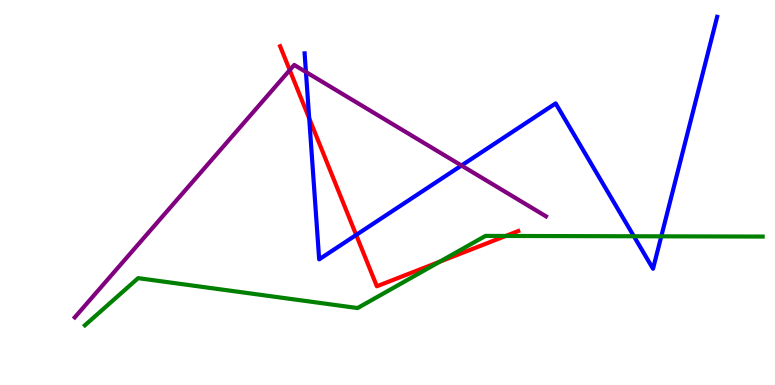[{'lines': ['blue', 'red'], 'intersections': [{'x': 3.99, 'y': 6.92}, {'x': 4.6, 'y': 3.9}]}, {'lines': ['green', 'red'], 'intersections': [{'x': 5.67, 'y': 3.2}, {'x': 6.53, 'y': 3.87}]}, {'lines': ['purple', 'red'], 'intersections': [{'x': 3.74, 'y': 8.18}]}, {'lines': ['blue', 'green'], 'intersections': [{'x': 8.18, 'y': 3.86}, {'x': 8.53, 'y': 3.86}]}, {'lines': ['blue', 'purple'], 'intersections': [{'x': 3.95, 'y': 8.13}, {'x': 5.95, 'y': 5.7}]}, {'lines': ['green', 'purple'], 'intersections': []}]